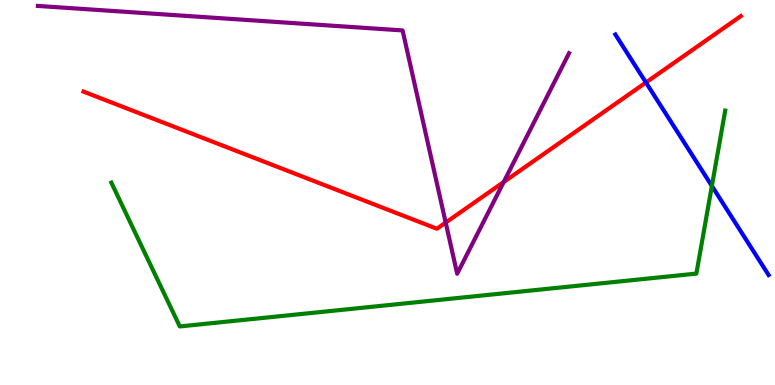[{'lines': ['blue', 'red'], 'intersections': [{'x': 8.33, 'y': 7.86}]}, {'lines': ['green', 'red'], 'intersections': []}, {'lines': ['purple', 'red'], 'intersections': [{'x': 5.75, 'y': 4.22}, {'x': 6.5, 'y': 5.27}]}, {'lines': ['blue', 'green'], 'intersections': [{'x': 9.19, 'y': 5.17}]}, {'lines': ['blue', 'purple'], 'intersections': []}, {'lines': ['green', 'purple'], 'intersections': []}]